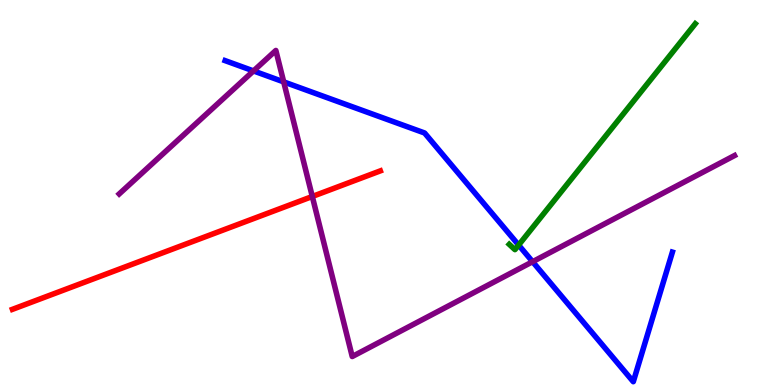[{'lines': ['blue', 'red'], 'intersections': []}, {'lines': ['green', 'red'], 'intersections': []}, {'lines': ['purple', 'red'], 'intersections': [{'x': 4.03, 'y': 4.9}]}, {'lines': ['blue', 'green'], 'intersections': [{'x': 6.69, 'y': 3.63}]}, {'lines': ['blue', 'purple'], 'intersections': [{'x': 3.27, 'y': 8.16}, {'x': 3.66, 'y': 7.87}, {'x': 6.87, 'y': 3.2}]}, {'lines': ['green', 'purple'], 'intersections': []}]